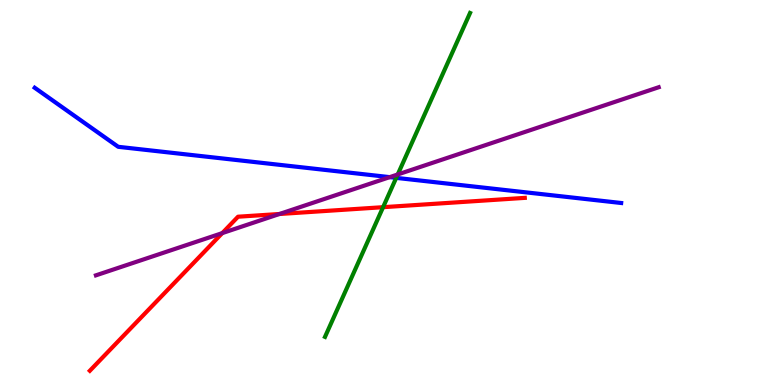[{'lines': ['blue', 'red'], 'intersections': []}, {'lines': ['green', 'red'], 'intersections': [{'x': 4.94, 'y': 4.62}]}, {'lines': ['purple', 'red'], 'intersections': [{'x': 2.87, 'y': 3.95}, {'x': 3.61, 'y': 4.44}]}, {'lines': ['blue', 'green'], 'intersections': [{'x': 5.11, 'y': 5.38}]}, {'lines': ['blue', 'purple'], 'intersections': [{'x': 5.03, 'y': 5.4}]}, {'lines': ['green', 'purple'], 'intersections': [{'x': 5.13, 'y': 5.47}]}]